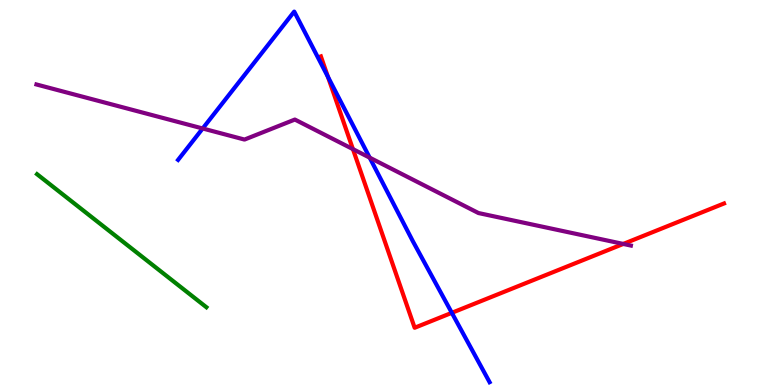[{'lines': ['blue', 'red'], 'intersections': [{'x': 4.23, 'y': 8.0}, {'x': 5.83, 'y': 1.87}]}, {'lines': ['green', 'red'], 'intersections': []}, {'lines': ['purple', 'red'], 'intersections': [{'x': 4.55, 'y': 6.13}, {'x': 8.04, 'y': 3.66}]}, {'lines': ['blue', 'green'], 'intersections': []}, {'lines': ['blue', 'purple'], 'intersections': [{'x': 2.62, 'y': 6.66}, {'x': 4.77, 'y': 5.91}]}, {'lines': ['green', 'purple'], 'intersections': []}]